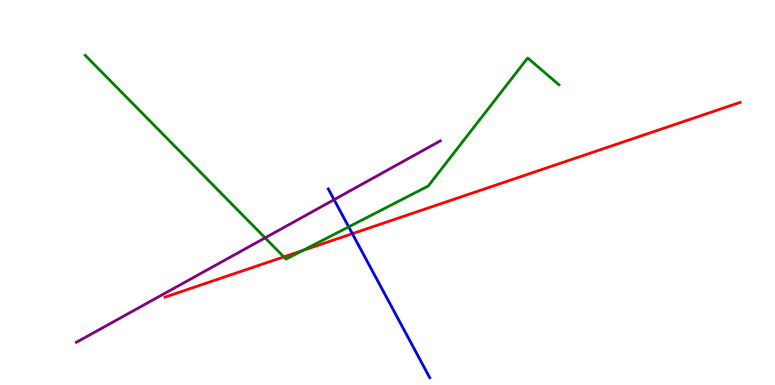[{'lines': ['blue', 'red'], 'intersections': [{'x': 4.55, 'y': 3.93}]}, {'lines': ['green', 'red'], 'intersections': [{'x': 3.66, 'y': 3.33}, {'x': 3.91, 'y': 3.5}]}, {'lines': ['purple', 'red'], 'intersections': []}, {'lines': ['blue', 'green'], 'intersections': [{'x': 4.5, 'y': 4.11}]}, {'lines': ['blue', 'purple'], 'intersections': [{'x': 4.31, 'y': 4.81}]}, {'lines': ['green', 'purple'], 'intersections': [{'x': 3.42, 'y': 3.82}]}]